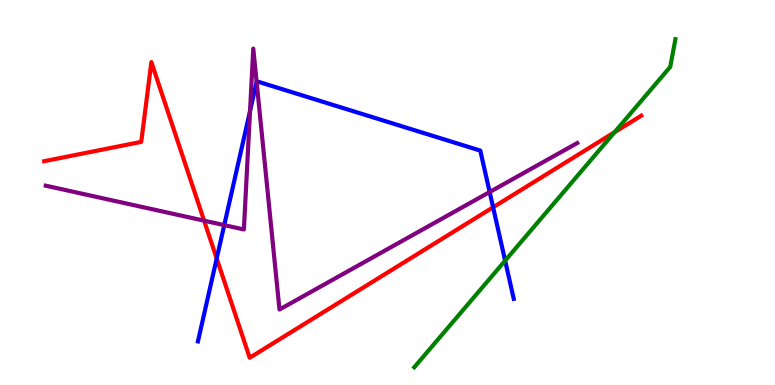[{'lines': ['blue', 'red'], 'intersections': [{'x': 2.8, 'y': 3.29}, {'x': 6.36, 'y': 4.62}]}, {'lines': ['green', 'red'], 'intersections': [{'x': 7.93, 'y': 6.57}]}, {'lines': ['purple', 'red'], 'intersections': [{'x': 2.63, 'y': 4.27}]}, {'lines': ['blue', 'green'], 'intersections': [{'x': 6.52, 'y': 3.23}]}, {'lines': ['blue', 'purple'], 'intersections': [{'x': 2.89, 'y': 4.15}, {'x': 3.23, 'y': 7.11}, {'x': 3.31, 'y': 7.87}, {'x': 6.32, 'y': 5.01}]}, {'lines': ['green', 'purple'], 'intersections': []}]